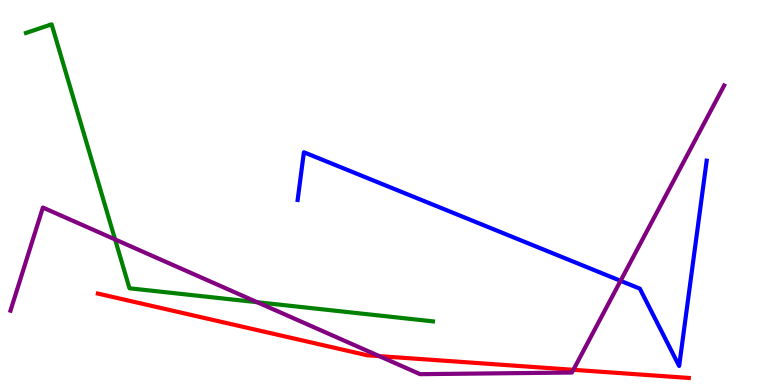[{'lines': ['blue', 'red'], 'intersections': []}, {'lines': ['green', 'red'], 'intersections': []}, {'lines': ['purple', 'red'], 'intersections': [{'x': 4.89, 'y': 0.75}, {'x': 7.4, 'y': 0.395}]}, {'lines': ['blue', 'green'], 'intersections': []}, {'lines': ['blue', 'purple'], 'intersections': [{'x': 8.01, 'y': 2.71}]}, {'lines': ['green', 'purple'], 'intersections': [{'x': 1.48, 'y': 3.78}, {'x': 3.32, 'y': 2.15}]}]